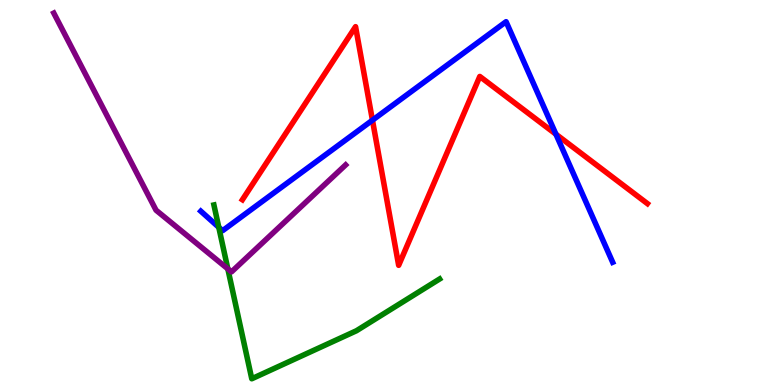[{'lines': ['blue', 'red'], 'intersections': [{'x': 4.81, 'y': 6.88}, {'x': 7.17, 'y': 6.51}]}, {'lines': ['green', 'red'], 'intersections': []}, {'lines': ['purple', 'red'], 'intersections': []}, {'lines': ['blue', 'green'], 'intersections': [{'x': 2.82, 'y': 4.1}]}, {'lines': ['blue', 'purple'], 'intersections': []}, {'lines': ['green', 'purple'], 'intersections': [{'x': 2.94, 'y': 3.02}]}]